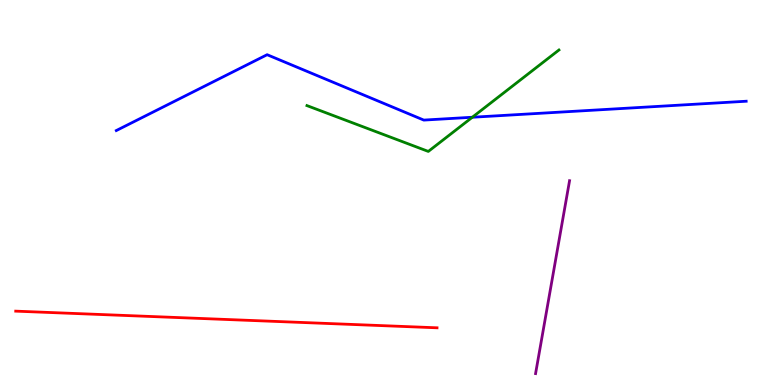[{'lines': ['blue', 'red'], 'intersections': []}, {'lines': ['green', 'red'], 'intersections': []}, {'lines': ['purple', 'red'], 'intersections': []}, {'lines': ['blue', 'green'], 'intersections': [{'x': 6.09, 'y': 6.95}]}, {'lines': ['blue', 'purple'], 'intersections': []}, {'lines': ['green', 'purple'], 'intersections': []}]